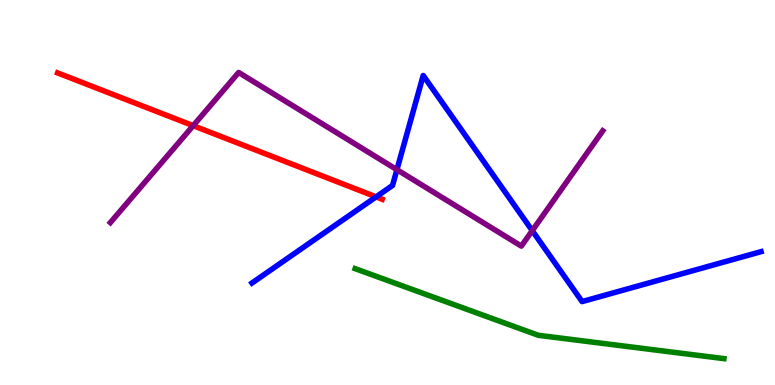[{'lines': ['blue', 'red'], 'intersections': [{'x': 4.85, 'y': 4.89}]}, {'lines': ['green', 'red'], 'intersections': []}, {'lines': ['purple', 'red'], 'intersections': [{'x': 2.49, 'y': 6.74}]}, {'lines': ['blue', 'green'], 'intersections': []}, {'lines': ['blue', 'purple'], 'intersections': [{'x': 5.12, 'y': 5.59}, {'x': 6.87, 'y': 4.01}]}, {'lines': ['green', 'purple'], 'intersections': []}]